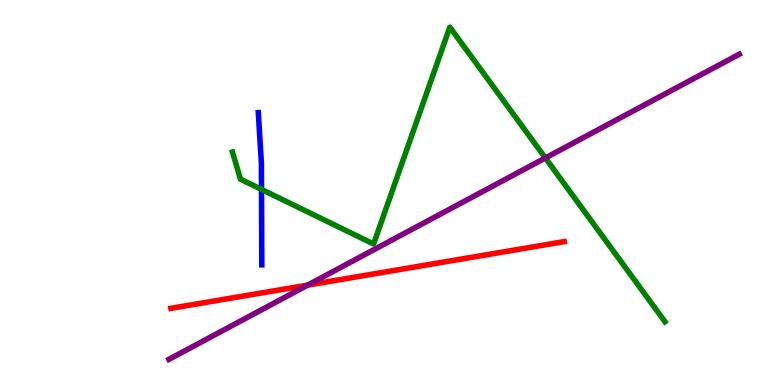[{'lines': ['blue', 'red'], 'intersections': []}, {'lines': ['green', 'red'], 'intersections': []}, {'lines': ['purple', 'red'], 'intersections': [{'x': 3.97, 'y': 2.59}]}, {'lines': ['blue', 'green'], 'intersections': [{'x': 3.37, 'y': 5.08}]}, {'lines': ['blue', 'purple'], 'intersections': []}, {'lines': ['green', 'purple'], 'intersections': [{'x': 7.04, 'y': 5.9}]}]